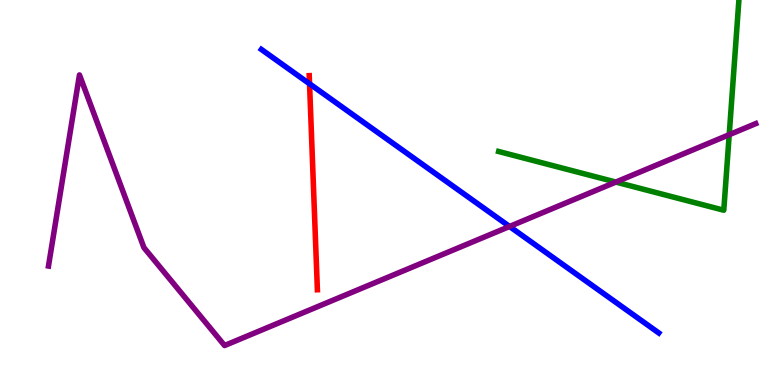[{'lines': ['blue', 'red'], 'intersections': [{'x': 3.99, 'y': 7.82}]}, {'lines': ['green', 'red'], 'intersections': []}, {'lines': ['purple', 'red'], 'intersections': []}, {'lines': ['blue', 'green'], 'intersections': []}, {'lines': ['blue', 'purple'], 'intersections': [{'x': 6.57, 'y': 4.12}]}, {'lines': ['green', 'purple'], 'intersections': [{'x': 7.95, 'y': 5.27}, {'x': 9.41, 'y': 6.5}]}]